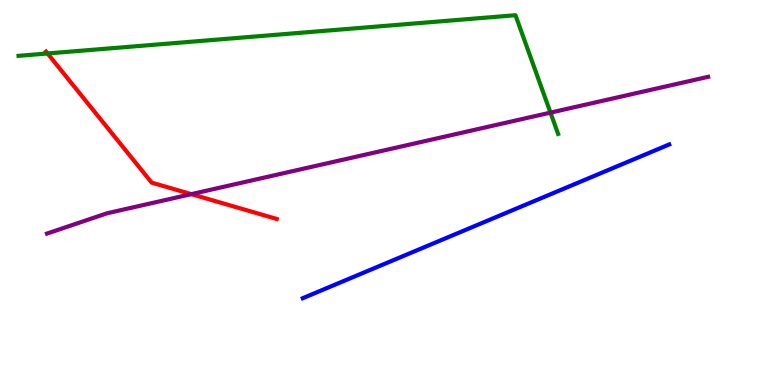[{'lines': ['blue', 'red'], 'intersections': []}, {'lines': ['green', 'red'], 'intersections': [{'x': 0.614, 'y': 8.61}]}, {'lines': ['purple', 'red'], 'intersections': [{'x': 2.47, 'y': 4.96}]}, {'lines': ['blue', 'green'], 'intersections': []}, {'lines': ['blue', 'purple'], 'intersections': []}, {'lines': ['green', 'purple'], 'intersections': [{'x': 7.1, 'y': 7.07}]}]